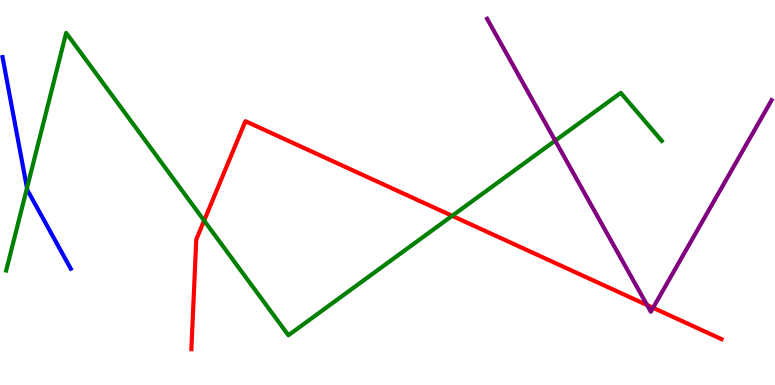[{'lines': ['blue', 'red'], 'intersections': []}, {'lines': ['green', 'red'], 'intersections': [{'x': 2.63, 'y': 4.27}, {'x': 5.83, 'y': 4.39}]}, {'lines': ['purple', 'red'], 'intersections': [{'x': 8.35, 'y': 2.08}, {'x': 8.43, 'y': 2.0}]}, {'lines': ['blue', 'green'], 'intersections': [{'x': 0.348, 'y': 5.12}]}, {'lines': ['blue', 'purple'], 'intersections': []}, {'lines': ['green', 'purple'], 'intersections': [{'x': 7.16, 'y': 6.35}]}]